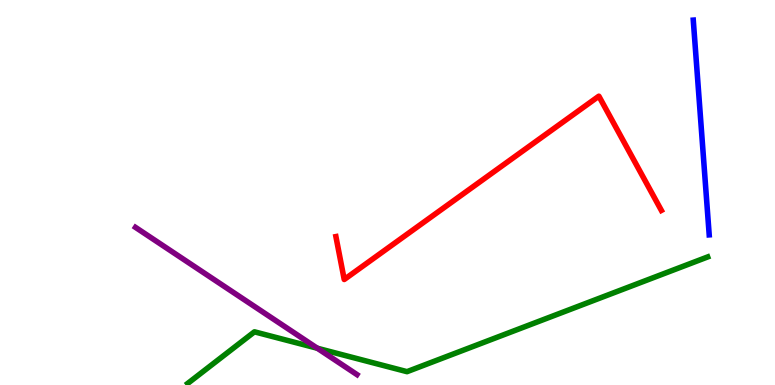[{'lines': ['blue', 'red'], 'intersections': []}, {'lines': ['green', 'red'], 'intersections': []}, {'lines': ['purple', 'red'], 'intersections': []}, {'lines': ['blue', 'green'], 'intersections': []}, {'lines': ['blue', 'purple'], 'intersections': []}, {'lines': ['green', 'purple'], 'intersections': [{'x': 4.09, 'y': 0.955}]}]